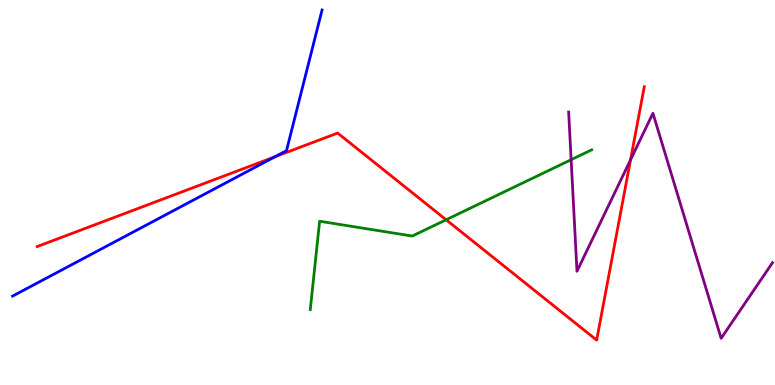[{'lines': ['blue', 'red'], 'intersections': [{'x': 3.55, 'y': 5.93}]}, {'lines': ['green', 'red'], 'intersections': [{'x': 5.76, 'y': 4.29}]}, {'lines': ['purple', 'red'], 'intersections': [{'x': 8.14, 'y': 5.85}]}, {'lines': ['blue', 'green'], 'intersections': []}, {'lines': ['blue', 'purple'], 'intersections': []}, {'lines': ['green', 'purple'], 'intersections': [{'x': 7.37, 'y': 5.85}]}]